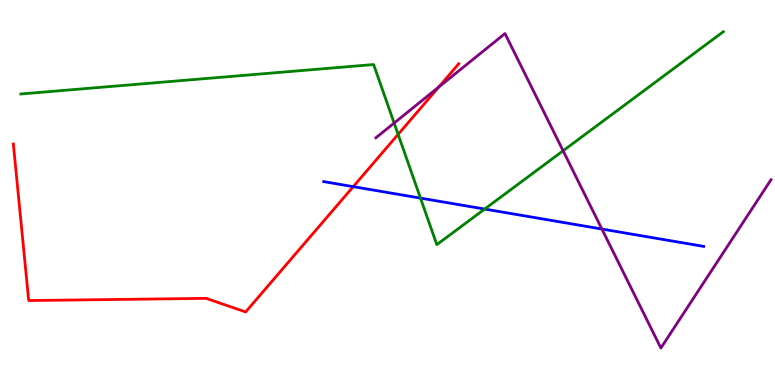[{'lines': ['blue', 'red'], 'intersections': [{'x': 4.56, 'y': 5.15}]}, {'lines': ['green', 'red'], 'intersections': [{'x': 5.14, 'y': 6.51}]}, {'lines': ['purple', 'red'], 'intersections': [{'x': 5.66, 'y': 7.74}]}, {'lines': ['blue', 'green'], 'intersections': [{'x': 5.43, 'y': 4.85}, {'x': 6.25, 'y': 4.57}]}, {'lines': ['blue', 'purple'], 'intersections': [{'x': 7.77, 'y': 4.05}]}, {'lines': ['green', 'purple'], 'intersections': [{'x': 5.09, 'y': 6.8}, {'x': 7.27, 'y': 6.08}]}]